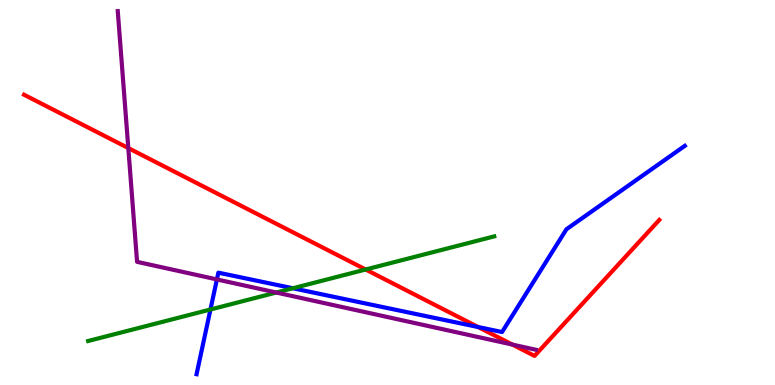[{'lines': ['blue', 'red'], 'intersections': [{'x': 6.17, 'y': 1.51}]}, {'lines': ['green', 'red'], 'intersections': [{'x': 4.72, 'y': 3.0}]}, {'lines': ['purple', 'red'], 'intersections': [{'x': 1.66, 'y': 6.15}, {'x': 6.61, 'y': 1.05}]}, {'lines': ['blue', 'green'], 'intersections': [{'x': 2.72, 'y': 1.96}, {'x': 3.78, 'y': 2.51}]}, {'lines': ['blue', 'purple'], 'intersections': [{'x': 2.8, 'y': 2.74}]}, {'lines': ['green', 'purple'], 'intersections': [{'x': 3.57, 'y': 2.4}]}]